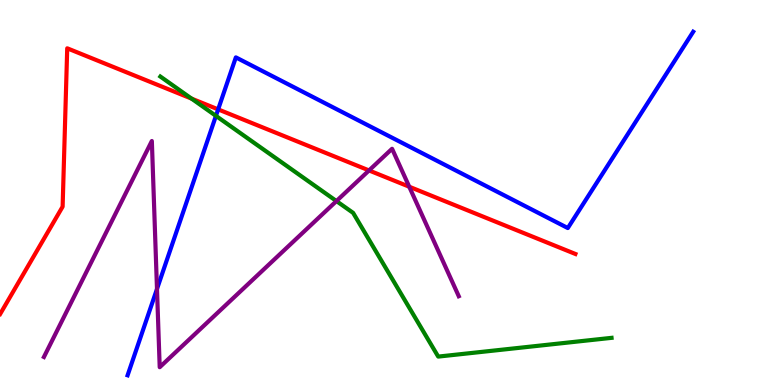[{'lines': ['blue', 'red'], 'intersections': [{'x': 2.81, 'y': 7.16}]}, {'lines': ['green', 'red'], 'intersections': [{'x': 2.47, 'y': 7.44}]}, {'lines': ['purple', 'red'], 'intersections': [{'x': 4.76, 'y': 5.57}, {'x': 5.28, 'y': 5.15}]}, {'lines': ['blue', 'green'], 'intersections': [{'x': 2.79, 'y': 6.99}]}, {'lines': ['blue', 'purple'], 'intersections': [{'x': 2.03, 'y': 2.49}]}, {'lines': ['green', 'purple'], 'intersections': [{'x': 4.34, 'y': 4.78}]}]